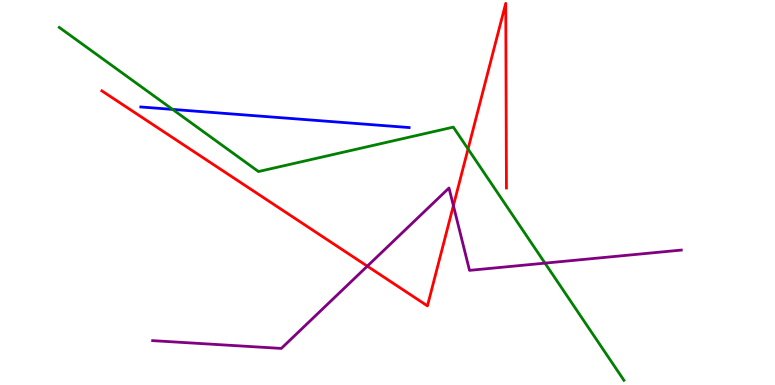[{'lines': ['blue', 'red'], 'intersections': []}, {'lines': ['green', 'red'], 'intersections': [{'x': 6.04, 'y': 6.13}]}, {'lines': ['purple', 'red'], 'intersections': [{'x': 4.74, 'y': 3.09}, {'x': 5.85, 'y': 4.66}]}, {'lines': ['blue', 'green'], 'intersections': [{'x': 2.23, 'y': 7.16}]}, {'lines': ['blue', 'purple'], 'intersections': []}, {'lines': ['green', 'purple'], 'intersections': [{'x': 7.03, 'y': 3.17}]}]